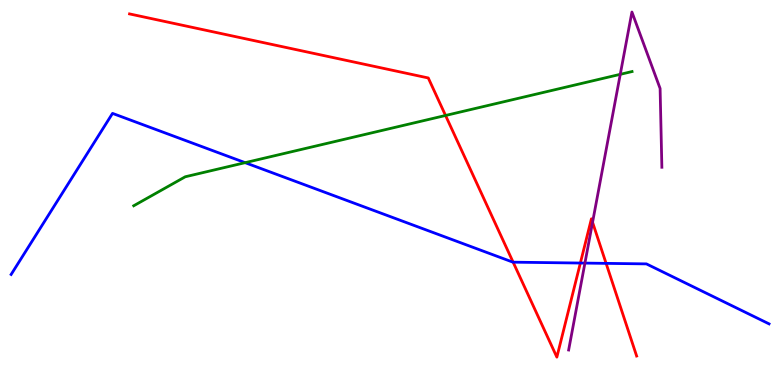[{'lines': ['blue', 'red'], 'intersections': [{'x': 6.62, 'y': 3.19}, {'x': 7.49, 'y': 3.17}, {'x': 7.82, 'y': 3.16}]}, {'lines': ['green', 'red'], 'intersections': [{'x': 5.75, 'y': 7.0}]}, {'lines': ['purple', 'red'], 'intersections': [{'x': 7.65, 'y': 4.23}]}, {'lines': ['blue', 'green'], 'intersections': [{'x': 3.16, 'y': 5.77}]}, {'lines': ['blue', 'purple'], 'intersections': [{'x': 7.55, 'y': 3.17}]}, {'lines': ['green', 'purple'], 'intersections': [{'x': 8.0, 'y': 8.07}]}]